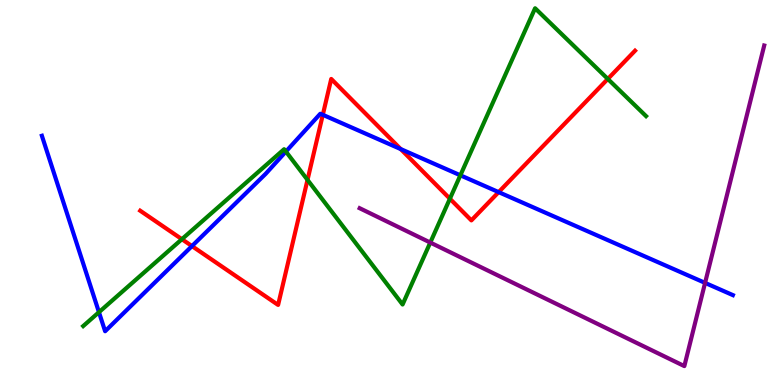[{'lines': ['blue', 'red'], 'intersections': [{'x': 2.48, 'y': 3.61}, {'x': 4.17, 'y': 7.02}, {'x': 5.17, 'y': 6.13}, {'x': 6.43, 'y': 5.01}]}, {'lines': ['green', 'red'], 'intersections': [{'x': 2.35, 'y': 3.79}, {'x': 3.97, 'y': 5.33}, {'x': 5.81, 'y': 4.84}, {'x': 7.84, 'y': 7.95}]}, {'lines': ['purple', 'red'], 'intersections': []}, {'lines': ['blue', 'green'], 'intersections': [{'x': 1.28, 'y': 1.89}, {'x': 3.69, 'y': 6.06}, {'x': 5.94, 'y': 5.45}]}, {'lines': ['blue', 'purple'], 'intersections': [{'x': 9.1, 'y': 2.65}]}, {'lines': ['green', 'purple'], 'intersections': [{'x': 5.55, 'y': 3.7}]}]